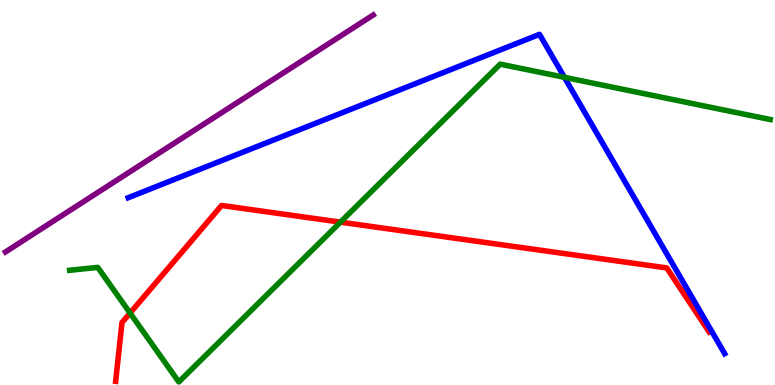[{'lines': ['blue', 'red'], 'intersections': []}, {'lines': ['green', 'red'], 'intersections': [{'x': 1.68, 'y': 1.87}, {'x': 4.39, 'y': 4.23}]}, {'lines': ['purple', 'red'], 'intersections': []}, {'lines': ['blue', 'green'], 'intersections': [{'x': 7.28, 'y': 7.99}]}, {'lines': ['blue', 'purple'], 'intersections': []}, {'lines': ['green', 'purple'], 'intersections': []}]